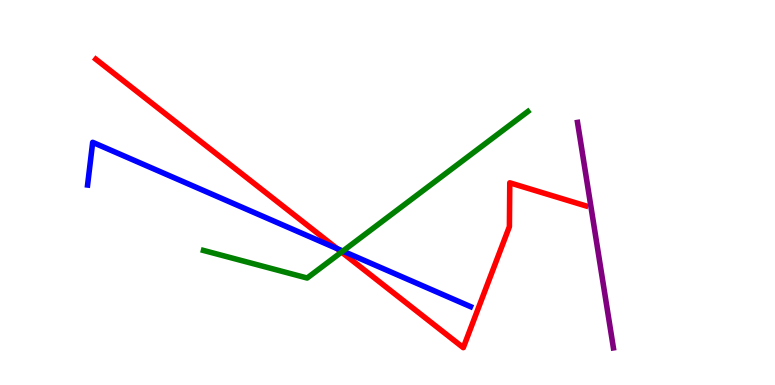[{'lines': ['blue', 'red'], 'intersections': [{'x': 4.35, 'y': 3.54}]}, {'lines': ['green', 'red'], 'intersections': [{'x': 4.41, 'y': 3.45}]}, {'lines': ['purple', 'red'], 'intersections': []}, {'lines': ['blue', 'green'], 'intersections': [{'x': 4.42, 'y': 3.48}]}, {'lines': ['blue', 'purple'], 'intersections': []}, {'lines': ['green', 'purple'], 'intersections': []}]